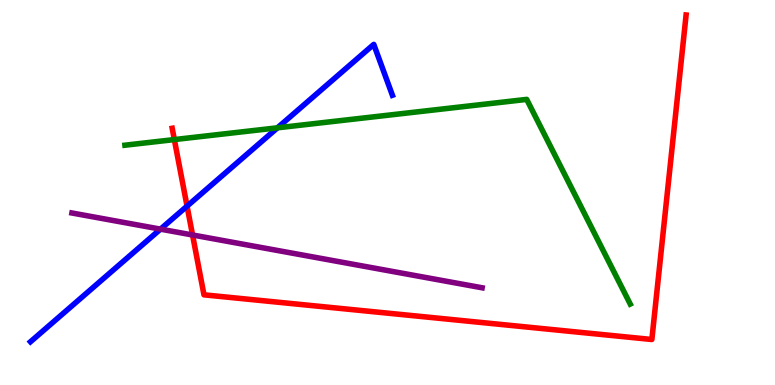[{'lines': ['blue', 'red'], 'intersections': [{'x': 2.41, 'y': 4.65}]}, {'lines': ['green', 'red'], 'intersections': [{'x': 2.25, 'y': 6.37}]}, {'lines': ['purple', 'red'], 'intersections': [{'x': 2.48, 'y': 3.9}]}, {'lines': ['blue', 'green'], 'intersections': [{'x': 3.58, 'y': 6.68}]}, {'lines': ['blue', 'purple'], 'intersections': [{'x': 2.07, 'y': 4.05}]}, {'lines': ['green', 'purple'], 'intersections': []}]